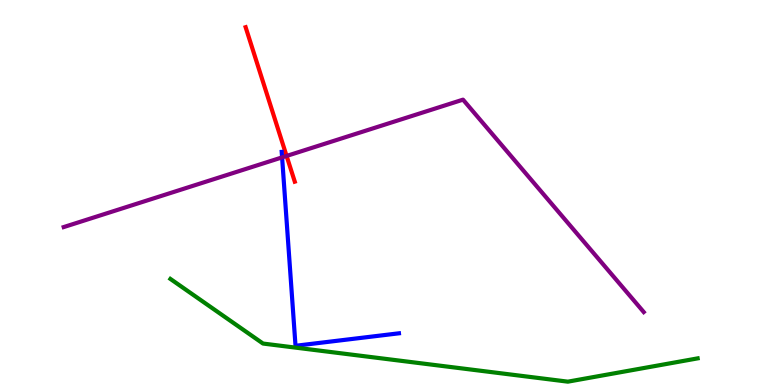[{'lines': ['blue', 'red'], 'intersections': []}, {'lines': ['green', 'red'], 'intersections': []}, {'lines': ['purple', 'red'], 'intersections': [{'x': 3.7, 'y': 5.95}]}, {'lines': ['blue', 'green'], 'intersections': []}, {'lines': ['blue', 'purple'], 'intersections': [{'x': 3.64, 'y': 5.91}]}, {'lines': ['green', 'purple'], 'intersections': []}]